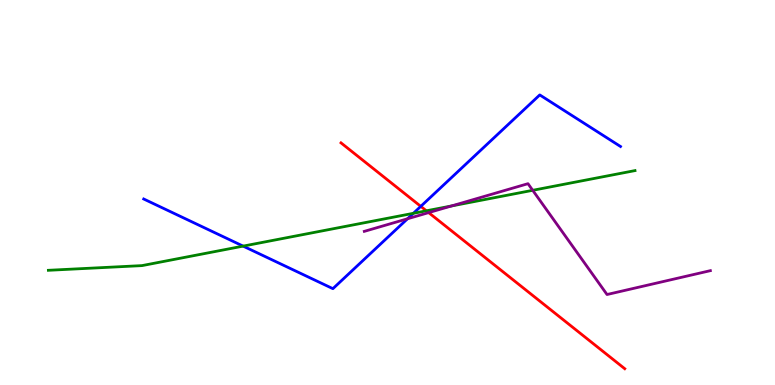[{'lines': ['blue', 'red'], 'intersections': [{'x': 5.43, 'y': 4.64}]}, {'lines': ['green', 'red'], 'intersections': [{'x': 5.5, 'y': 4.52}]}, {'lines': ['purple', 'red'], 'intersections': [{'x': 5.53, 'y': 4.48}]}, {'lines': ['blue', 'green'], 'intersections': [{'x': 3.14, 'y': 3.61}, {'x': 5.33, 'y': 4.46}]}, {'lines': ['blue', 'purple'], 'intersections': [{'x': 5.26, 'y': 4.32}]}, {'lines': ['green', 'purple'], 'intersections': [{'x': 5.83, 'y': 4.65}, {'x': 6.87, 'y': 5.06}]}]